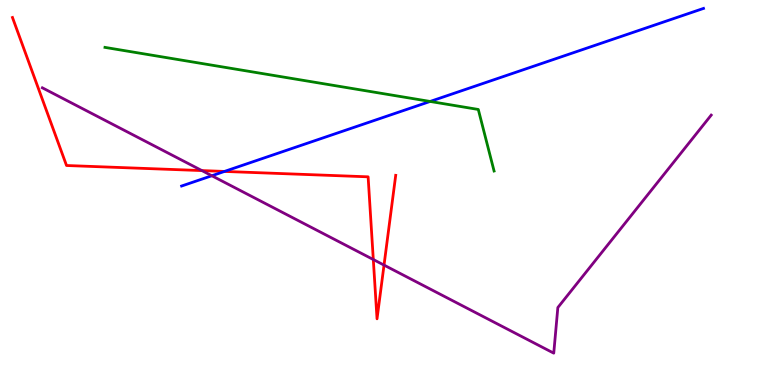[{'lines': ['blue', 'red'], 'intersections': [{'x': 2.9, 'y': 5.55}]}, {'lines': ['green', 'red'], 'intersections': []}, {'lines': ['purple', 'red'], 'intersections': [{'x': 2.6, 'y': 5.57}, {'x': 4.82, 'y': 3.26}, {'x': 4.96, 'y': 3.11}]}, {'lines': ['blue', 'green'], 'intersections': [{'x': 5.55, 'y': 7.36}]}, {'lines': ['blue', 'purple'], 'intersections': [{'x': 2.73, 'y': 5.44}]}, {'lines': ['green', 'purple'], 'intersections': []}]